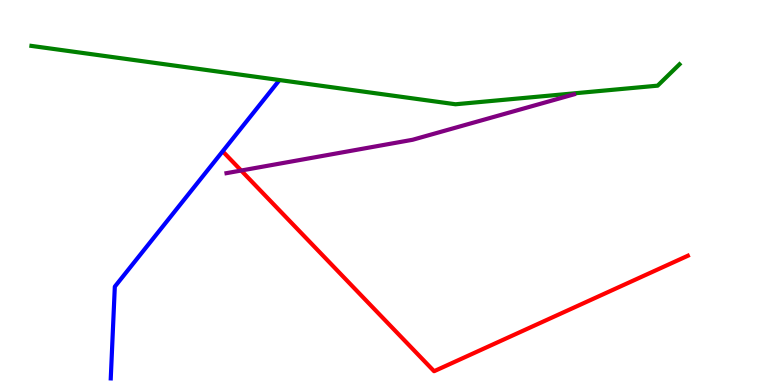[{'lines': ['blue', 'red'], 'intersections': []}, {'lines': ['green', 'red'], 'intersections': []}, {'lines': ['purple', 'red'], 'intersections': [{'x': 3.11, 'y': 5.57}]}, {'lines': ['blue', 'green'], 'intersections': []}, {'lines': ['blue', 'purple'], 'intersections': []}, {'lines': ['green', 'purple'], 'intersections': []}]